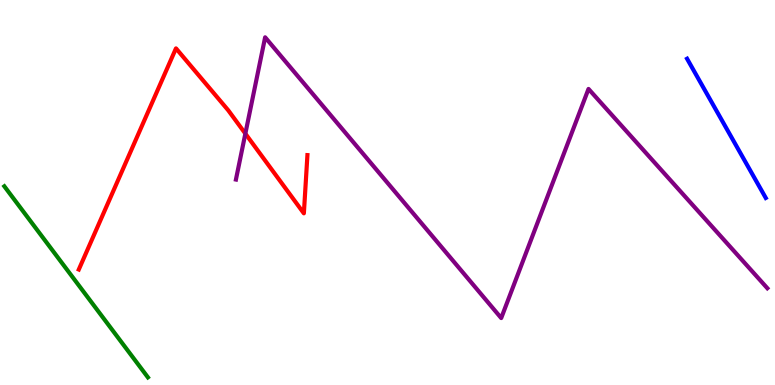[{'lines': ['blue', 'red'], 'intersections': []}, {'lines': ['green', 'red'], 'intersections': []}, {'lines': ['purple', 'red'], 'intersections': [{'x': 3.17, 'y': 6.53}]}, {'lines': ['blue', 'green'], 'intersections': []}, {'lines': ['blue', 'purple'], 'intersections': []}, {'lines': ['green', 'purple'], 'intersections': []}]